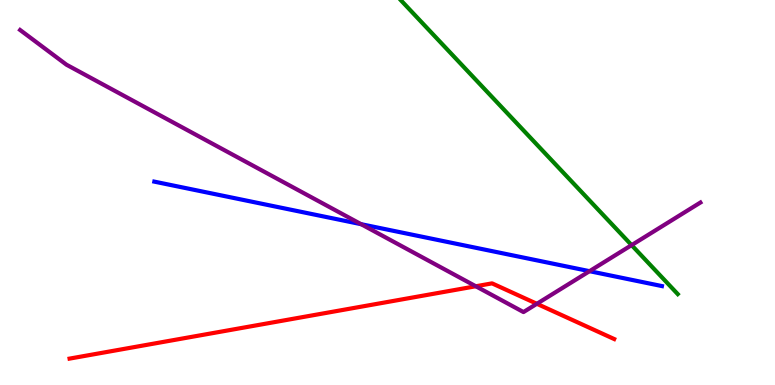[{'lines': ['blue', 'red'], 'intersections': []}, {'lines': ['green', 'red'], 'intersections': []}, {'lines': ['purple', 'red'], 'intersections': [{'x': 6.14, 'y': 2.56}, {'x': 6.93, 'y': 2.11}]}, {'lines': ['blue', 'green'], 'intersections': []}, {'lines': ['blue', 'purple'], 'intersections': [{'x': 4.66, 'y': 4.18}, {'x': 7.61, 'y': 2.96}]}, {'lines': ['green', 'purple'], 'intersections': [{'x': 8.15, 'y': 3.63}]}]